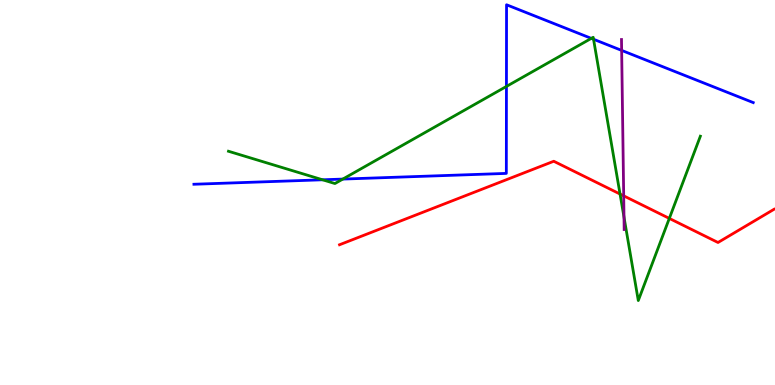[{'lines': ['blue', 'red'], 'intersections': []}, {'lines': ['green', 'red'], 'intersections': [{'x': 8.0, 'y': 4.96}, {'x': 8.64, 'y': 4.33}]}, {'lines': ['purple', 'red'], 'intersections': [{'x': 8.05, 'y': 4.91}]}, {'lines': ['blue', 'green'], 'intersections': [{'x': 4.16, 'y': 5.33}, {'x': 4.42, 'y': 5.35}, {'x': 6.53, 'y': 7.76}, {'x': 7.63, 'y': 9.0}, {'x': 7.66, 'y': 8.98}]}, {'lines': ['blue', 'purple'], 'intersections': [{'x': 8.02, 'y': 8.69}]}, {'lines': ['green', 'purple'], 'intersections': [{'x': 8.05, 'y': 4.36}]}]